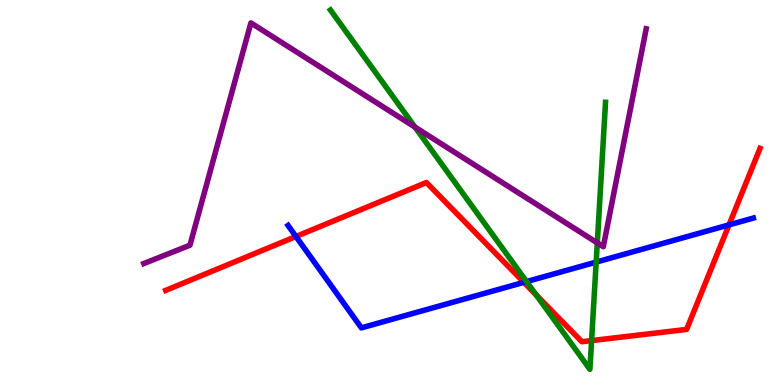[{'lines': ['blue', 'red'], 'intersections': [{'x': 3.82, 'y': 3.86}, {'x': 6.76, 'y': 2.67}, {'x': 9.41, 'y': 4.16}]}, {'lines': ['green', 'red'], 'intersections': [{'x': 6.92, 'y': 2.34}, {'x': 7.63, 'y': 1.15}]}, {'lines': ['purple', 'red'], 'intersections': []}, {'lines': ['blue', 'green'], 'intersections': [{'x': 6.79, 'y': 2.69}, {'x': 7.69, 'y': 3.19}]}, {'lines': ['blue', 'purple'], 'intersections': []}, {'lines': ['green', 'purple'], 'intersections': [{'x': 5.35, 'y': 6.7}, {'x': 7.71, 'y': 3.69}]}]